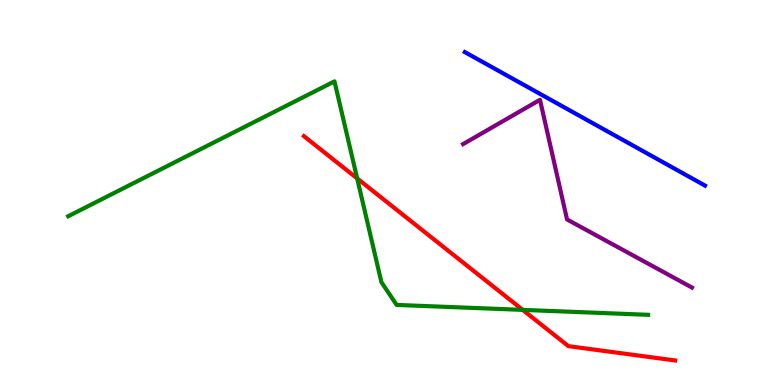[{'lines': ['blue', 'red'], 'intersections': []}, {'lines': ['green', 'red'], 'intersections': [{'x': 4.61, 'y': 5.37}, {'x': 6.74, 'y': 1.95}]}, {'lines': ['purple', 'red'], 'intersections': []}, {'lines': ['blue', 'green'], 'intersections': []}, {'lines': ['blue', 'purple'], 'intersections': []}, {'lines': ['green', 'purple'], 'intersections': []}]